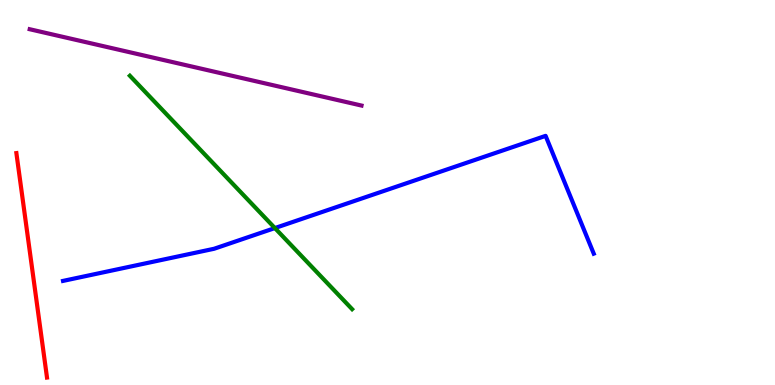[{'lines': ['blue', 'red'], 'intersections': []}, {'lines': ['green', 'red'], 'intersections': []}, {'lines': ['purple', 'red'], 'intersections': []}, {'lines': ['blue', 'green'], 'intersections': [{'x': 3.55, 'y': 4.08}]}, {'lines': ['blue', 'purple'], 'intersections': []}, {'lines': ['green', 'purple'], 'intersections': []}]